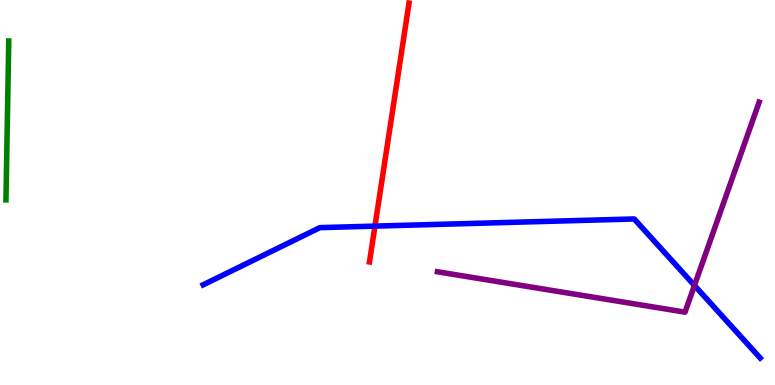[{'lines': ['blue', 'red'], 'intersections': [{'x': 4.84, 'y': 4.13}]}, {'lines': ['green', 'red'], 'intersections': []}, {'lines': ['purple', 'red'], 'intersections': []}, {'lines': ['blue', 'green'], 'intersections': []}, {'lines': ['blue', 'purple'], 'intersections': [{'x': 8.96, 'y': 2.59}]}, {'lines': ['green', 'purple'], 'intersections': []}]